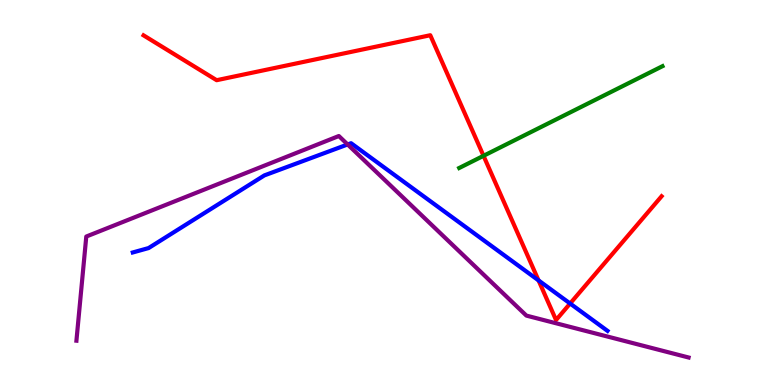[{'lines': ['blue', 'red'], 'intersections': [{'x': 6.95, 'y': 2.72}, {'x': 7.36, 'y': 2.12}]}, {'lines': ['green', 'red'], 'intersections': [{'x': 6.24, 'y': 5.95}]}, {'lines': ['purple', 'red'], 'intersections': []}, {'lines': ['blue', 'green'], 'intersections': []}, {'lines': ['blue', 'purple'], 'intersections': [{'x': 4.49, 'y': 6.25}]}, {'lines': ['green', 'purple'], 'intersections': []}]